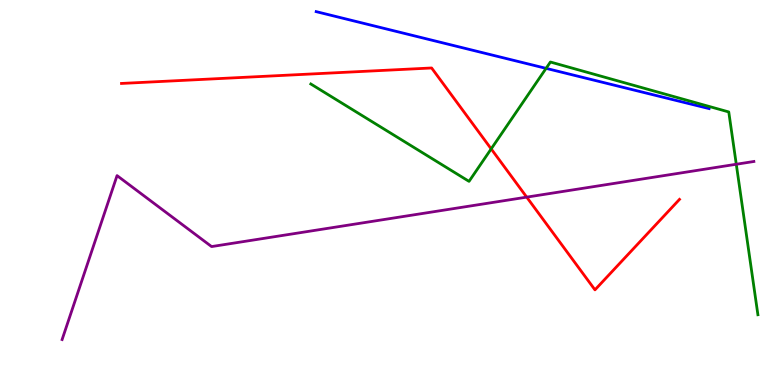[{'lines': ['blue', 'red'], 'intersections': []}, {'lines': ['green', 'red'], 'intersections': [{'x': 6.34, 'y': 6.13}]}, {'lines': ['purple', 'red'], 'intersections': [{'x': 6.8, 'y': 4.88}]}, {'lines': ['blue', 'green'], 'intersections': [{'x': 7.05, 'y': 8.22}]}, {'lines': ['blue', 'purple'], 'intersections': []}, {'lines': ['green', 'purple'], 'intersections': [{'x': 9.5, 'y': 5.73}]}]